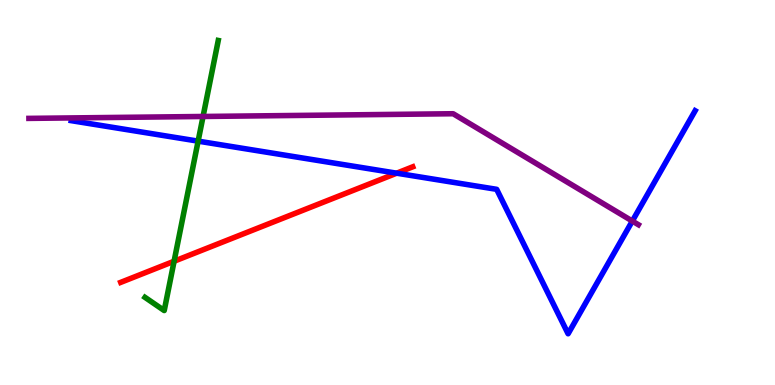[{'lines': ['blue', 'red'], 'intersections': [{'x': 5.12, 'y': 5.5}]}, {'lines': ['green', 'red'], 'intersections': [{'x': 2.25, 'y': 3.21}]}, {'lines': ['purple', 'red'], 'intersections': []}, {'lines': ['blue', 'green'], 'intersections': [{'x': 2.56, 'y': 6.33}]}, {'lines': ['blue', 'purple'], 'intersections': [{'x': 8.16, 'y': 4.26}]}, {'lines': ['green', 'purple'], 'intersections': [{'x': 2.62, 'y': 6.97}]}]